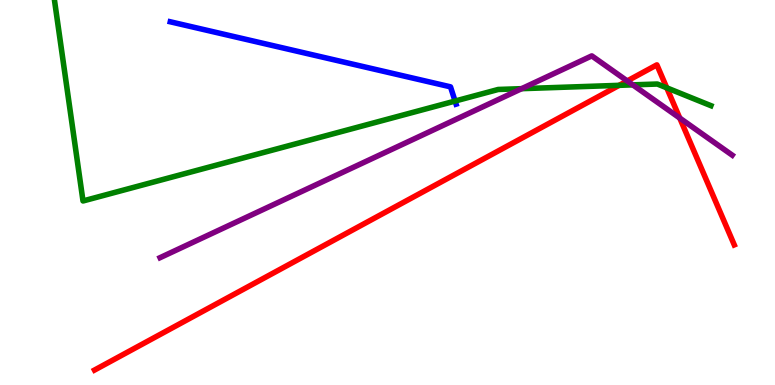[{'lines': ['blue', 'red'], 'intersections': []}, {'lines': ['green', 'red'], 'intersections': [{'x': 7.99, 'y': 7.78}, {'x': 8.6, 'y': 7.72}]}, {'lines': ['purple', 'red'], 'intersections': [{'x': 8.09, 'y': 7.9}, {'x': 8.77, 'y': 6.93}]}, {'lines': ['blue', 'green'], 'intersections': [{'x': 5.87, 'y': 7.38}]}, {'lines': ['blue', 'purple'], 'intersections': []}, {'lines': ['green', 'purple'], 'intersections': [{'x': 6.73, 'y': 7.7}, {'x': 8.17, 'y': 7.8}]}]